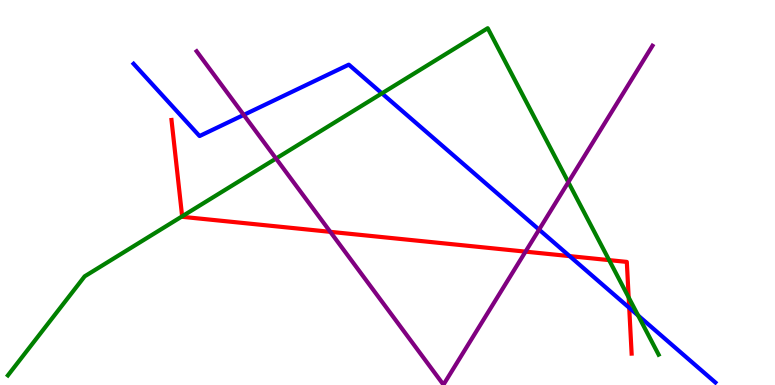[{'lines': ['blue', 'red'], 'intersections': [{'x': 7.35, 'y': 3.35}, {'x': 8.12, 'y': 2.01}]}, {'lines': ['green', 'red'], 'intersections': [{'x': 2.35, 'y': 4.38}, {'x': 7.86, 'y': 3.24}, {'x': 8.11, 'y': 2.27}]}, {'lines': ['purple', 'red'], 'intersections': [{'x': 4.26, 'y': 3.98}, {'x': 6.78, 'y': 3.46}]}, {'lines': ['blue', 'green'], 'intersections': [{'x': 4.93, 'y': 7.58}, {'x': 8.23, 'y': 1.81}]}, {'lines': ['blue', 'purple'], 'intersections': [{'x': 3.14, 'y': 7.02}, {'x': 6.96, 'y': 4.04}]}, {'lines': ['green', 'purple'], 'intersections': [{'x': 3.56, 'y': 5.88}, {'x': 7.33, 'y': 5.27}]}]